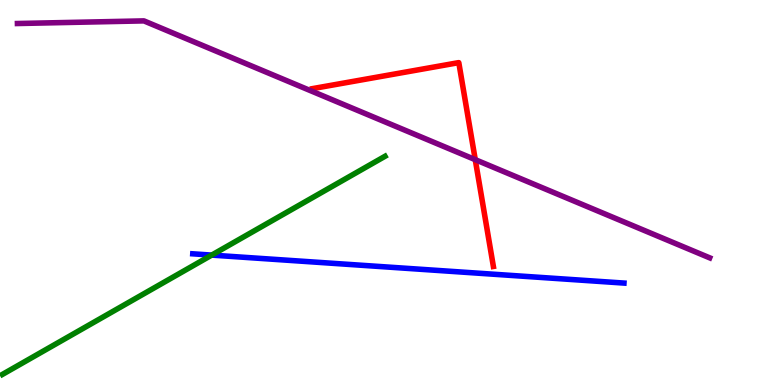[{'lines': ['blue', 'red'], 'intersections': []}, {'lines': ['green', 'red'], 'intersections': []}, {'lines': ['purple', 'red'], 'intersections': [{'x': 6.13, 'y': 5.85}]}, {'lines': ['blue', 'green'], 'intersections': [{'x': 2.73, 'y': 3.37}]}, {'lines': ['blue', 'purple'], 'intersections': []}, {'lines': ['green', 'purple'], 'intersections': []}]